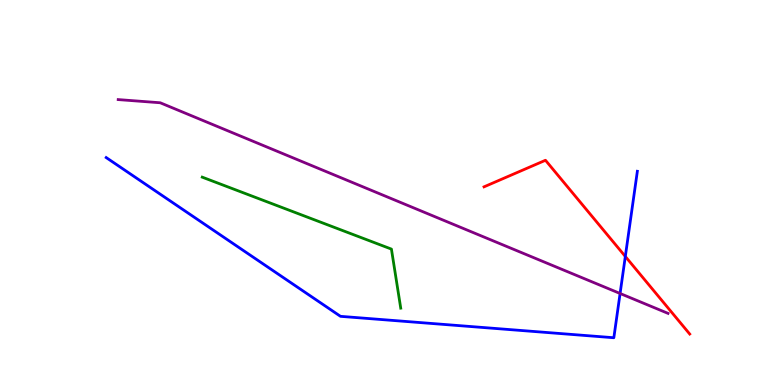[{'lines': ['blue', 'red'], 'intersections': [{'x': 8.07, 'y': 3.34}]}, {'lines': ['green', 'red'], 'intersections': []}, {'lines': ['purple', 'red'], 'intersections': []}, {'lines': ['blue', 'green'], 'intersections': []}, {'lines': ['blue', 'purple'], 'intersections': [{'x': 8.0, 'y': 2.38}]}, {'lines': ['green', 'purple'], 'intersections': []}]